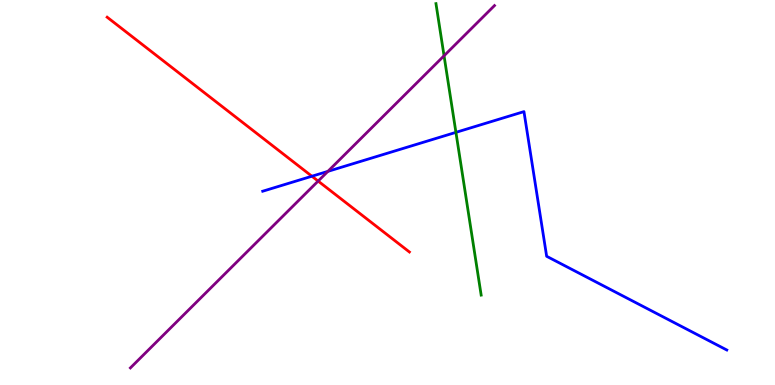[{'lines': ['blue', 'red'], 'intersections': [{'x': 4.02, 'y': 5.42}]}, {'lines': ['green', 'red'], 'intersections': []}, {'lines': ['purple', 'red'], 'intersections': [{'x': 4.1, 'y': 5.3}]}, {'lines': ['blue', 'green'], 'intersections': [{'x': 5.88, 'y': 6.56}]}, {'lines': ['blue', 'purple'], 'intersections': [{'x': 4.23, 'y': 5.55}]}, {'lines': ['green', 'purple'], 'intersections': [{'x': 5.73, 'y': 8.55}]}]